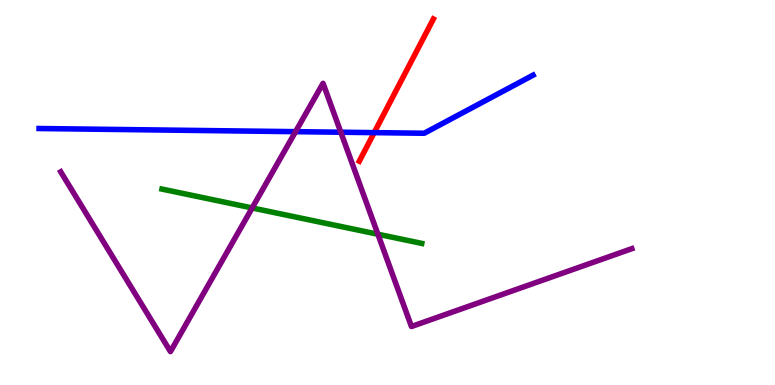[{'lines': ['blue', 'red'], 'intersections': [{'x': 4.83, 'y': 6.55}]}, {'lines': ['green', 'red'], 'intersections': []}, {'lines': ['purple', 'red'], 'intersections': []}, {'lines': ['blue', 'green'], 'intersections': []}, {'lines': ['blue', 'purple'], 'intersections': [{'x': 3.81, 'y': 6.58}, {'x': 4.4, 'y': 6.57}]}, {'lines': ['green', 'purple'], 'intersections': [{'x': 3.25, 'y': 4.6}, {'x': 4.88, 'y': 3.92}]}]